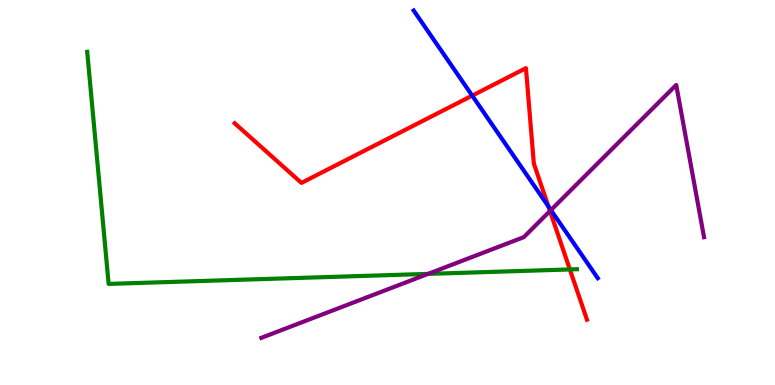[{'lines': ['blue', 'red'], 'intersections': [{'x': 6.09, 'y': 7.52}, {'x': 7.08, 'y': 4.64}]}, {'lines': ['green', 'red'], 'intersections': [{'x': 7.35, 'y': 3.0}]}, {'lines': ['purple', 'red'], 'intersections': [{'x': 7.1, 'y': 4.52}]}, {'lines': ['blue', 'green'], 'intersections': []}, {'lines': ['blue', 'purple'], 'intersections': [{'x': 7.11, 'y': 4.54}]}, {'lines': ['green', 'purple'], 'intersections': [{'x': 5.52, 'y': 2.89}]}]